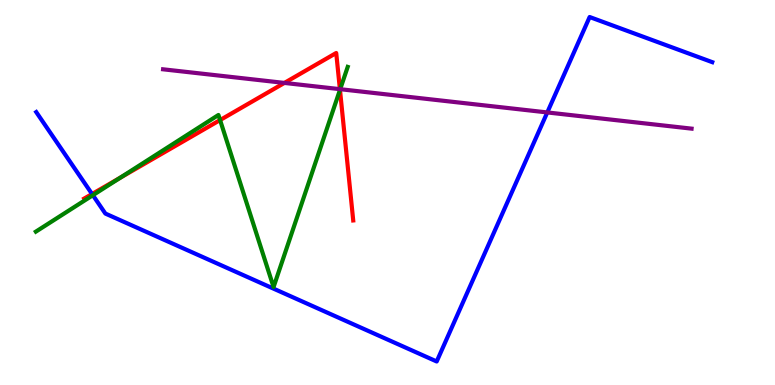[{'lines': ['blue', 'red'], 'intersections': [{'x': 1.19, 'y': 4.96}]}, {'lines': ['green', 'red'], 'intersections': [{'x': 1.55, 'y': 5.38}, {'x': 2.84, 'y': 6.88}, {'x': 4.39, 'y': 7.67}]}, {'lines': ['purple', 'red'], 'intersections': [{'x': 3.67, 'y': 7.85}, {'x': 4.39, 'y': 7.68}]}, {'lines': ['blue', 'green'], 'intersections': [{'x': 1.2, 'y': 4.93}]}, {'lines': ['blue', 'purple'], 'intersections': [{'x': 7.06, 'y': 7.08}]}, {'lines': ['green', 'purple'], 'intersections': [{'x': 4.39, 'y': 7.68}]}]